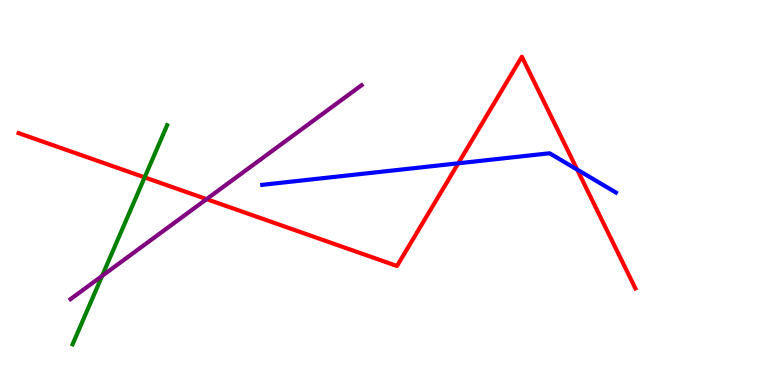[{'lines': ['blue', 'red'], 'intersections': [{'x': 5.91, 'y': 5.76}, {'x': 7.45, 'y': 5.6}]}, {'lines': ['green', 'red'], 'intersections': [{'x': 1.87, 'y': 5.39}]}, {'lines': ['purple', 'red'], 'intersections': [{'x': 2.67, 'y': 4.83}]}, {'lines': ['blue', 'green'], 'intersections': []}, {'lines': ['blue', 'purple'], 'intersections': []}, {'lines': ['green', 'purple'], 'intersections': [{'x': 1.32, 'y': 2.83}]}]